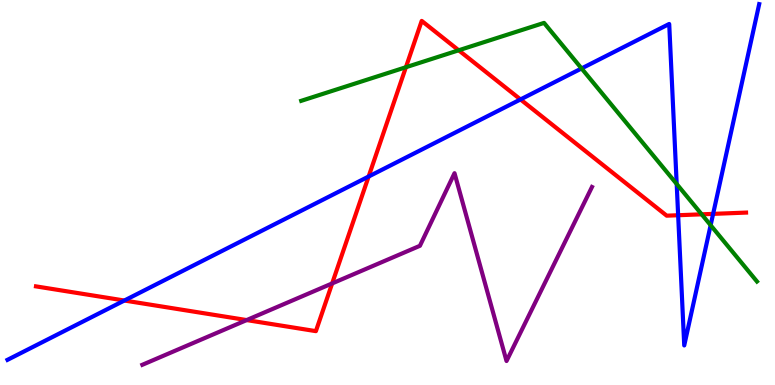[{'lines': ['blue', 'red'], 'intersections': [{'x': 1.6, 'y': 2.19}, {'x': 4.76, 'y': 5.41}, {'x': 6.72, 'y': 7.42}, {'x': 8.75, 'y': 4.41}, {'x': 9.2, 'y': 4.44}]}, {'lines': ['green', 'red'], 'intersections': [{'x': 5.24, 'y': 8.25}, {'x': 5.92, 'y': 8.69}, {'x': 9.05, 'y': 4.43}]}, {'lines': ['purple', 'red'], 'intersections': [{'x': 3.18, 'y': 1.69}, {'x': 4.29, 'y': 2.64}]}, {'lines': ['blue', 'green'], 'intersections': [{'x': 7.5, 'y': 8.22}, {'x': 8.73, 'y': 5.22}, {'x': 9.17, 'y': 4.15}]}, {'lines': ['blue', 'purple'], 'intersections': []}, {'lines': ['green', 'purple'], 'intersections': []}]